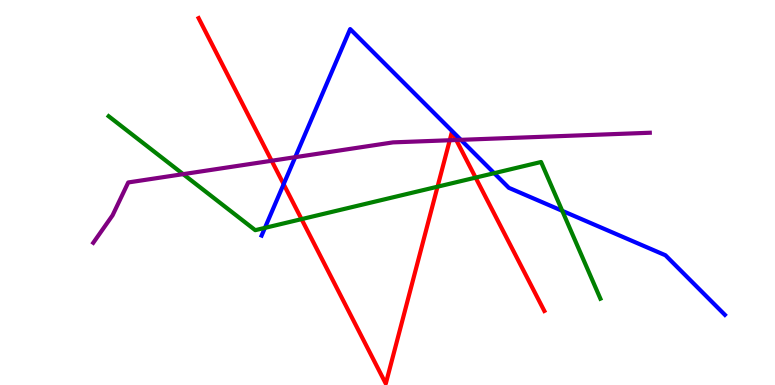[{'lines': ['blue', 'red'], 'intersections': [{'x': 3.66, 'y': 5.22}]}, {'lines': ['green', 'red'], 'intersections': [{'x': 3.89, 'y': 4.31}, {'x': 5.65, 'y': 5.15}, {'x': 6.14, 'y': 5.39}]}, {'lines': ['purple', 'red'], 'intersections': [{'x': 3.51, 'y': 5.82}, {'x': 5.8, 'y': 6.36}, {'x': 5.89, 'y': 6.36}]}, {'lines': ['blue', 'green'], 'intersections': [{'x': 3.42, 'y': 4.08}, {'x': 6.38, 'y': 5.5}, {'x': 7.25, 'y': 4.52}]}, {'lines': ['blue', 'purple'], 'intersections': [{'x': 3.81, 'y': 5.92}, {'x': 5.95, 'y': 6.37}]}, {'lines': ['green', 'purple'], 'intersections': [{'x': 2.36, 'y': 5.48}]}]